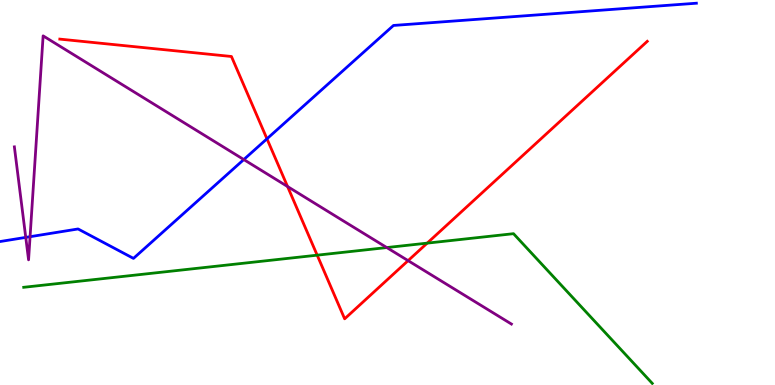[{'lines': ['blue', 'red'], 'intersections': [{'x': 3.44, 'y': 6.39}]}, {'lines': ['green', 'red'], 'intersections': [{'x': 4.09, 'y': 3.37}, {'x': 5.51, 'y': 3.68}]}, {'lines': ['purple', 'red'], 'intersections': [{'x': 3.71, 'y': 5.15}, {'x': 5.27, 'y': 3.23}]}, {'lines': ['blue', 'green'], 'intersections': []}, {'lines': ['blue', 'purple'], 'intersections': [{'x': 0.332, 'y': 3.83}, {'x': 0.388, 'y': 3.85}, {'x': 3.15, 'y': 5.86}]}, {'lines': ['green', 'purple'], 'intersections': [{'x': 4.99, 'y': 3.57}]}]